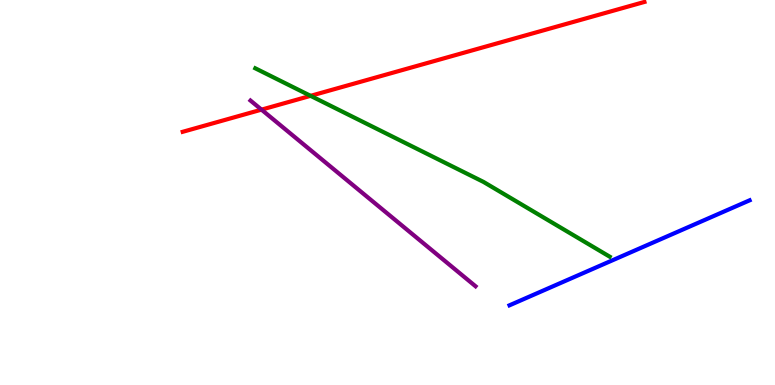[{'lines': ['blue', 'red'], 'intersections': []}, {'lines': ['green', 'red'], 'intersections': [{'x': 4.01, 'y': 7.51}]}, {'lines': ['purple', 'red'], 'intersections': [{'x': 3.37, 'y': 7.15}]}, {'lines': ['blue', 'green'], 'intersections': []}, {'lines': ['blue', 'purple'], 'intersections': []}, {'lines': ['green', 'purple'], 'intersections': []}]